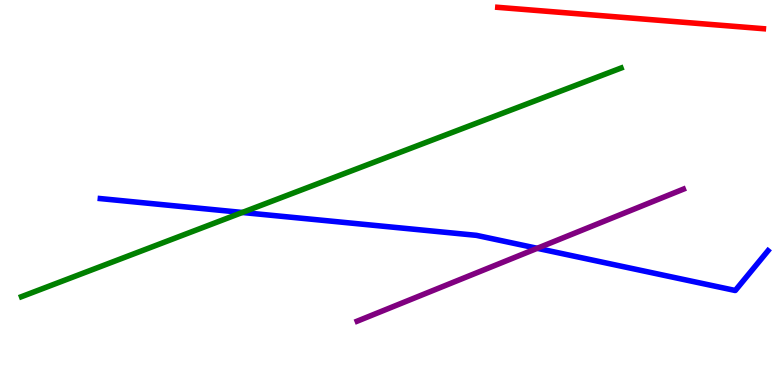[{'lines': ['blue', 'red'], 'intersections': []}, {'lines': ['green', 'red'], 'intersections': []}, {'lines': ['purple', 'red'], 'intersections': []}, {'lines': ['blue', 'green'], 'intersections': [{'x': 3.13, 'y': 4.48}]}, {'lines': ['blue', 'purple'], 'intersections': [{'x': 6.93, 'y': 3.55}]}, {'lines': ['green', 'purple'], 'intersections': []}]